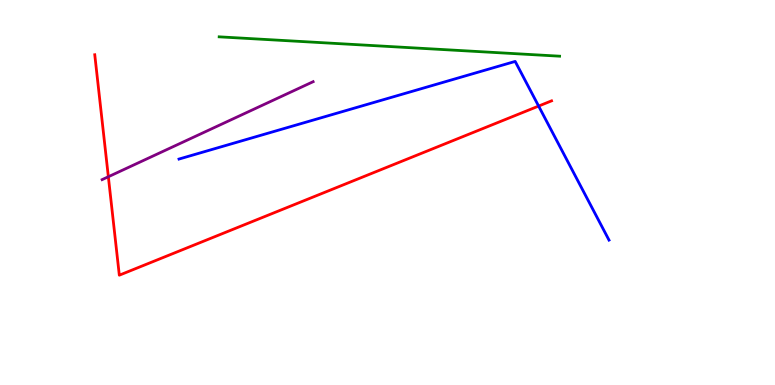[{'lines': ['blue', 'red'], 'intersections': [{'x': 6.95, 'y': 7.24}]}, {'lines': ['green', 'red'], 'intersections': []}, {'lines': ['purple', 'red'], 'intersections': [{'x': 1.4, 'y': 5.41}]}, {'lines': ['blue', 'green'], 'intersections': []}, {'lines': ['blue', 'purple'], 'intersections': []}, {'lines': ['green', 'purple'], 'intersections': []}]